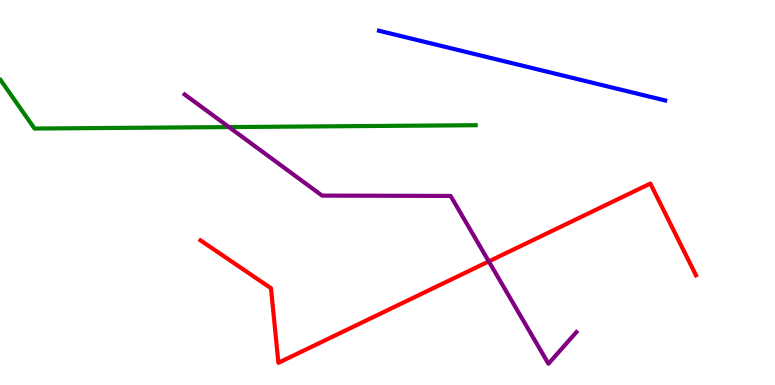[{'lines': ['blue', 'red'], 'intersections': []}, {'lines': ['green', 'red'], 'intersections': []}, {'lines': ['purple', 'red'], 'intersections': [{'x': 6.31, 'y': 3.21}]}, {'lines': ['blue', 'green'], 'intersections': []}, {'lines': ['blue', 'purple'], 'intersections': []}, {'lines': ['green', 'purple'], 'intersections': [{'x': 2.95, 'y': 6.7}]}]